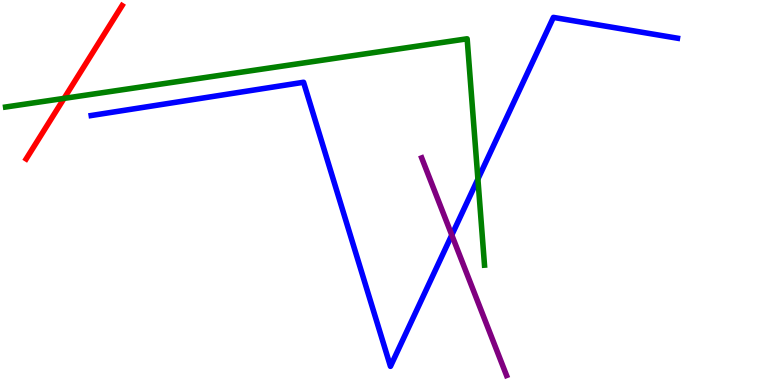[{'lines': ['blue', 'red'], 'intersections': []}, {'lines': ['green', 'red'], 'intersections': [{'x': 0.827, 'y': 7.44}]}, {'lines': ['purple', 'red'], 'intersections': []}, {'lines': ['blue', 'green'], 'intersections': [{'x': 6.17, 'y': 5.35}]}, {'lines': ['blue', 'purple'], 'intersections': [{'x': 5.83, 'y': 3.9}]}, {'lines': ['green', 'purple'], 'intersections': []}]